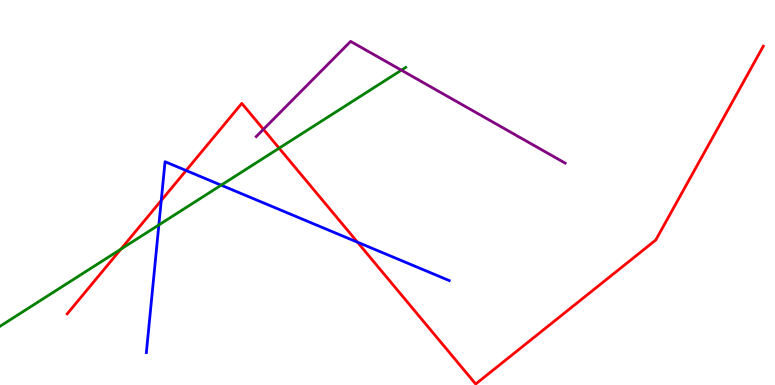[{'lines': ['blue', 'red'], 'intersections': [{'x': 2.08, 'y': 4.79}, {'x': 2.4, 'y': 5.57}, {'x': 4.61, 'y': 3.71}]}, {'lines': ['green', 'red'], 'intersections': [{'x': 1.56, 'y': 3.53}, {'x': 3.6, 'y': 6.15}]}, {'lines': ['purple', 'red'], 'intersections': [{'x': 3.4, 'y': 6.64}]}, {'lines': ['blue', 'green'], 'intersections': [{'x': 2.05, 'y': 4.16}, {'x': 2.85, 'y': 5.19}]}, {'lines': ['blue', 'purple'], 'intersections': []}, {'lines': ['green', 'purple'], 'intersections': [{'x': 5.18, 'y': 8.18}]}]